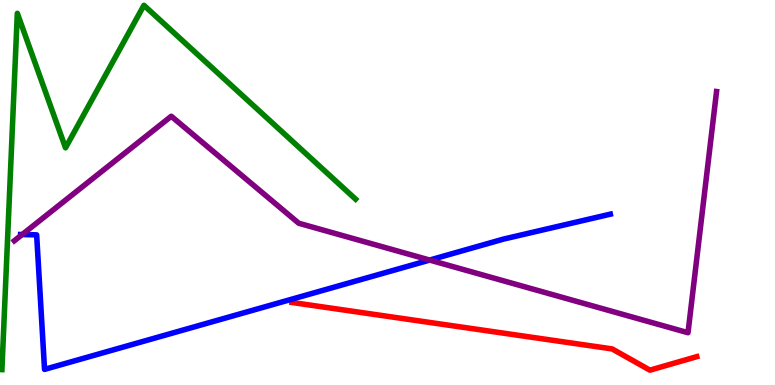[{'lines': ['blue', 'red'], 'intersections': []}, {'lines': ['green', 'red'], 'intersections': []}, {'lines': ['purple', 'red'], 'intersections': []}, {'lines': ['blue', 'green'], 'intersections': []}, {'lines': ['blue', 'purple'], 'intersections': [{'x': 0.286, 'y': 3.91}, {'x': 5.54, 'y': 3.25}]}, {'lines': ['green', 'purple'], 'intersections': []}]